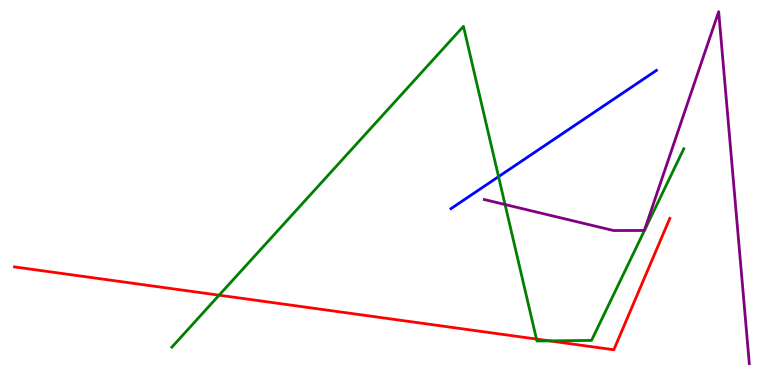[{'lines': ['blue', 'red'], 'intersections': []}, {'lines': ['green', 'red'], 'intersections': [{'x': 2.83, 'y': 2.33}, {'x': 6.92, 'y': 1.19}, {'x': 7.09, 'y': 1.15}]}, {'lines': ['purple', 'red'], 'intersections': []}, {'lines': ['blue', 'green'], 'intersections': [{'x': 6.43, 'y': 5.41}]}, {'lines': ['blue', 'purple'], 'intersections': []}, {'lines': ['green', 'purple'], 'intersections': [{'x': 6.52, 'y': 4.69}]}]